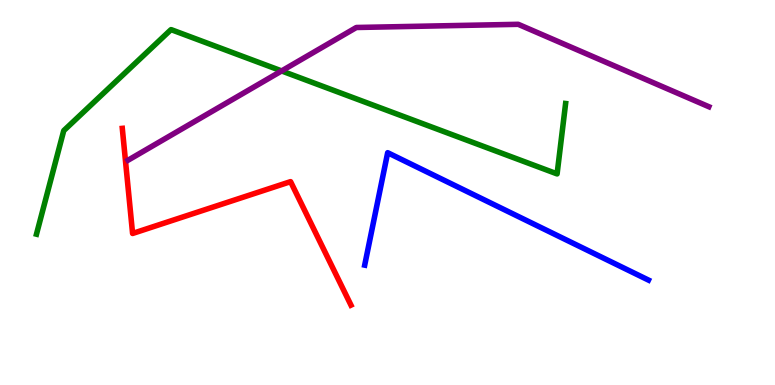[{'lines': ['blue', 'red'], 'intersections': []}, {'lines': ['green', 'red'], 'intersections': []}, {'lines': ['purple', 'red'], 'intersections': []}, {'lines': ['blue', 'green'], 'intersections': []}, {'lines': ['blue', 'purple'], 'intersections': []}, {'lines': ['green', 'purple'], 'intersections': [{'x': 3.63, 'y': 8.16}]}]